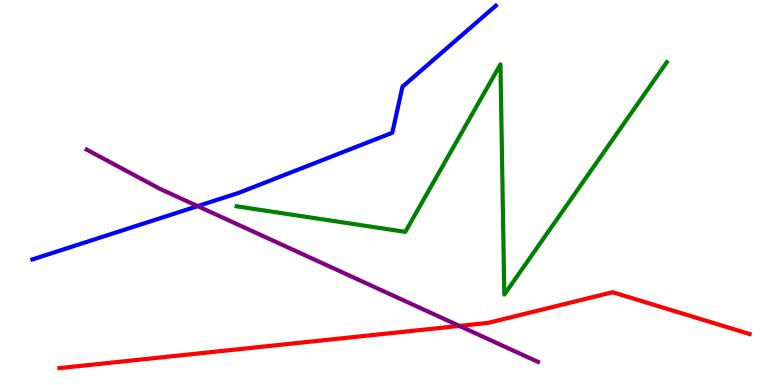[{'lines': ['blue', 'red'], 'intersections': []}, {'lines': ['green', 'red'], 'intersections': []}, {'lines': ['purple', 'red'], 'intersections': [{'x': 5.93, 'y': 1.53}]}, {'lines': ['blue', 'green'], 'intersections': []}, {'lines': ['blue', 'purple'], 'intersections': [{'x': 2.55, 'y': 4.65}]}, {'lines': ['green', 'purple'], 'intersections': []}]